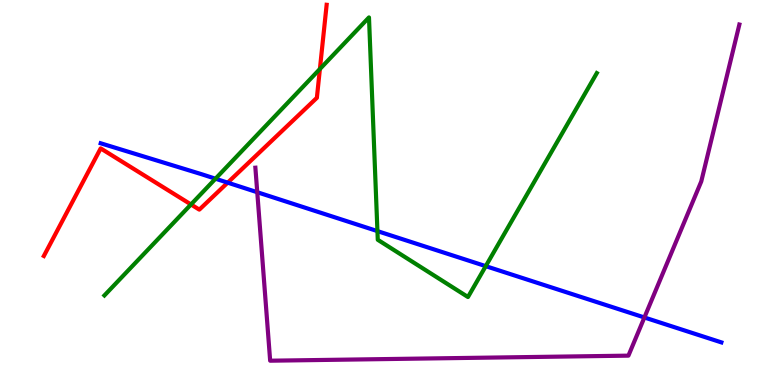[{'lines': ['blue', 'red'], 'intersections': [{'x': 2.94, 'y': 5.26}]}, {'lines': ['green', 'red'], 'intersections': [{'x': 2.46, 'y': 4.69}, {'x': 4.13, 'y': 8.21}]}, {'lines': ['purple', 'red'], 'intersections': []}, {'lines': ['blue', 'green'], 'intersections': [{'x': 2.78, 'y': 5.36}, {'x': 4.87, 'y': 4.0}, {'x': 6.27, 'y': 3.09}]}, {'lines': ['blue', 'purple'], 'intersections': [{'x': 3.32, 'y': 5.01}, {'x': 8.31, 'y': 1.75}]}, {'lines': ['green', 'purple'], 'intersections': []}]